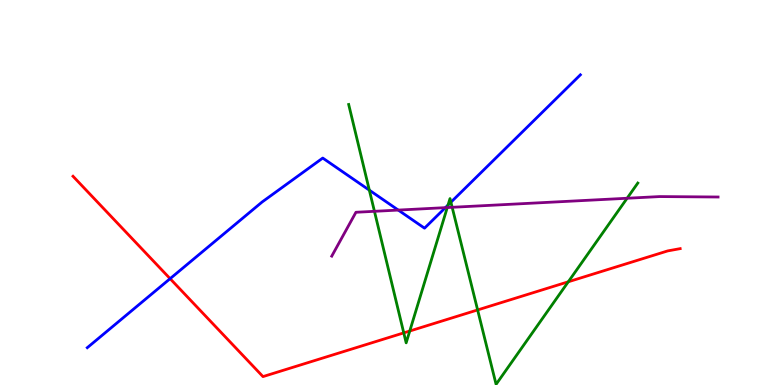[{'lines': ['blue', 'red'], 'intersections': [{'x': 2.19, 'y': 2.76}]}, {'lines': ['green', 'red'], 'intersections': [{'x': 5.21, 'y': 1.35}, {'x': 5.29, 'y': 1.4}, {'x': 6.16, 'y': 1.95}, {'x': 7.33, 'y': 2.68}]}, {'lines': ['purple', 'red'], 'intersections': []}, {'lines': ['blue', 'green'], 'intersections': [{'x': 4.77, 'y': 5.06}, {'x': 5.78, 'y': 4.67}, {'x': 5.82, 'y': 4.75}]}, {'lines': ['blue', 'purple'], 'intersections': [{'x': 5.14, 'y': 4.54}, {'x': 5.75, 'y': 4.61}]}, {'lines': ['green', 'purple'], 'intersections': [{'x': 4.83, 'y': 4.51}, {'x': 5.77, 'y': 4.61}, {'x': 5.83, 'y': 4.62}, {'x': 8.09, 'y': 4.85}]}]